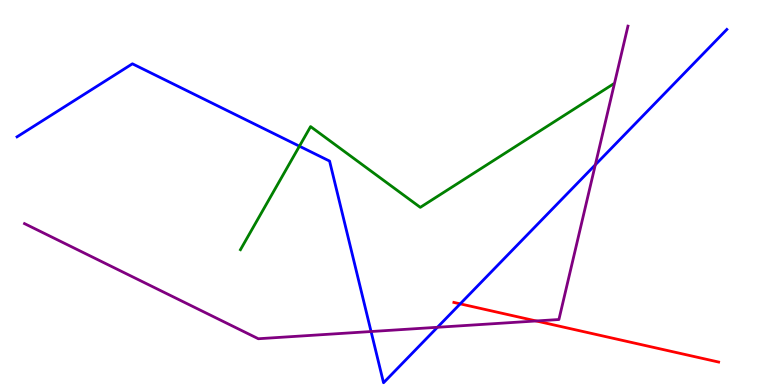[{'lines': ['blue', 'red'], 'intersections': [{'x': 5.94, 'y': 2.11}]}, {'lines': ['green', 'red'], 'intersections': []}, {'lines': ['purple', 'red'], 'intersections': [{'x': 6.92, 'y': 1.66}]}, {'lines': ['blue', 'green'], 'intersections': [{'x': 3.86, 'y': 6.2}]}, {'lines': ['blue', 'purple'], 'intersections': [{'x': 4.79, 'y': 1.39}, {'x': 5.64, 'y': 1.5}, {'x': 7.68, 'y': 5.72}]}, {'lines': ['green', 'purple'], 'intersections': []}]